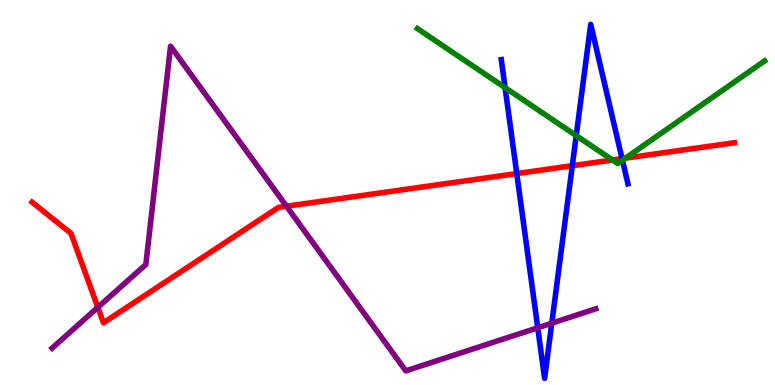[{'lines': ['blue', 'red'], 'intersections': [{'x': 6.67, 'y': 5.49}, {'x': 7.38, 'y': 5.7}, {'x': 8.03, 'y': 5.88}]}, {'lines': ['green', 'red'], 'intersections': [{'x': 7.9, 'y': 5.84}, {'x': 8.07, 'y': 5.89}]}, {'lines': ['purple', 'red'], 'intersections': [{'x': 1.26, 'y': 2.02}, {'x': 3.7, 'y': 4.64}]}, {'lines': ['blue', 'green'], 'intersections': [{'x': 6.52, 'y': 7.72}, {'x': 7.44, 'y': 6.48}, {'x': 8.03, 'y': 5.84}]}, {'lines': ['blue', 'purple'], 'intersections': [{'x': 6.94, 'y': 1.49}, {'x': 7.12, 'y': 1.61}]}, {'lines': ['green', 'purple'], 'intersections': []}]